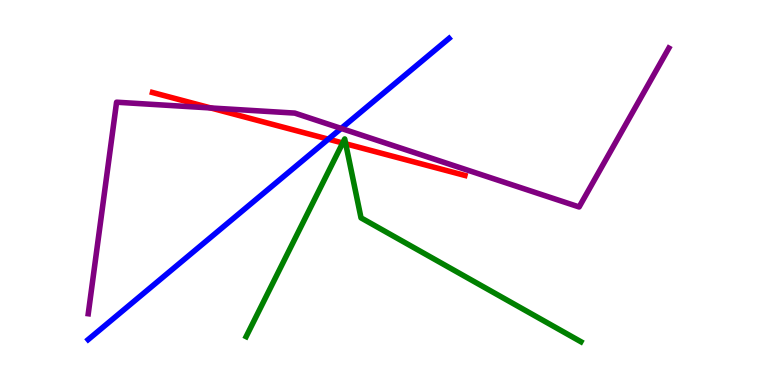[{'lines': ['blue', 'red'], 'intersections': [{'x': 4.24, 'y': 6.39}]}, {'lines': ['green', 'red'], 'intersections': [{'x': 4.42, 'y': 6.29}, {'x': 4.46, 'y': 6.27}]}, {'lines': ['purple', 'red'], 'intersections': [{'x': 2.72, 'y': 7.2}]}, {'lines': ['blue', 'green'], 'intersections': []}, {'lines': ['blue', 'purple'], 'intersections': [{'x': 4.4, 'y': 6.66}]}, {'lines': ['green', 'purple'], 'intersections': []}]